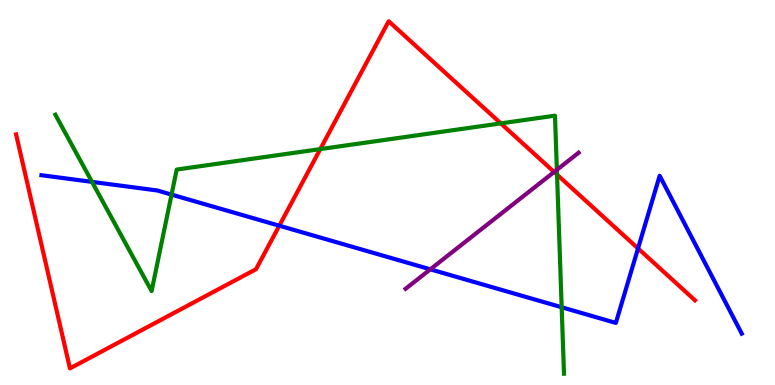[{'lines': ['blue', 'red'], 'intersections': [{'x': 3.6, 'y': 4.14}, {'x': 8.23, 'y': 3.55}]}, {'lines': ['green', 'red'], 'intersections': [{'x': 4.13, 'y': 6.13}, {'x': 6.46, 'y': 6.8}, {'x': 7.19, 'y': 5.46}]}, {'lines': ['purple', 'red'], 'intersections': [{'x': 7.15, 'y': 5.53}]}, {'lines': ['blue', 'green'], 'intersections': [{'x': 1.19, 'y': 5.28}, {'x': 2.21, 'y': 4.95}, {'x': 7.25, 'y': 2.02}]}, {'lines': ['blue', 'purple'], 'intersections': [{'x': 5.55, 'y': 3.0}]}, {'lines': ['green', 'purple'], 'intersections': [{'x': 7.19, 'y': 5.59}]}]